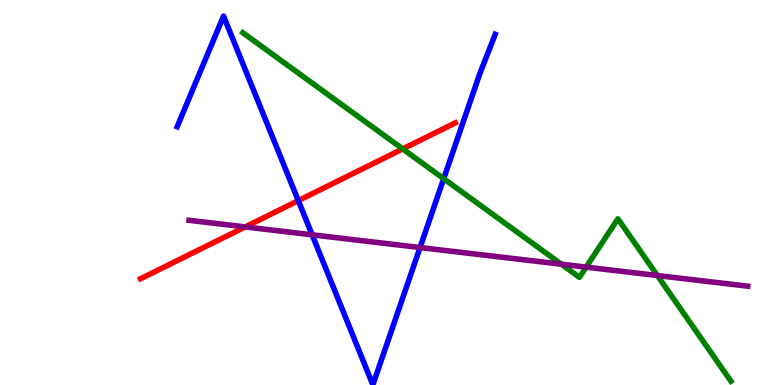[{'lines': ['blue', 'red'], 'intersections': [{'x': 3.85, 'y': 4.79}]}, {'lines': ['green', 'red'], 'intersections': [{'x': 5.2, 'y': 6.13}]}, {'lines': ['purple', 'red'], 'intersections': [{'x': 3.16, 'y': 4.11}]}, {'lines': ['blue', 'green'], 'intersections': [{'x': 5.73, 'y': 5.36}]}, {'lines': ['blue', 'purple'], 'intersections': [{'x': 4.03, 'y': 3.9}, {'x': 5.42, 'y': 3.57}]}, {'lines': ['green', 'purple'], 'intersections': [{'x': 7.24, 'y': 3.14}, {'x': 7.56, 'y': 3.06}, {'x': 8.48, 'y': 2.84}]}]